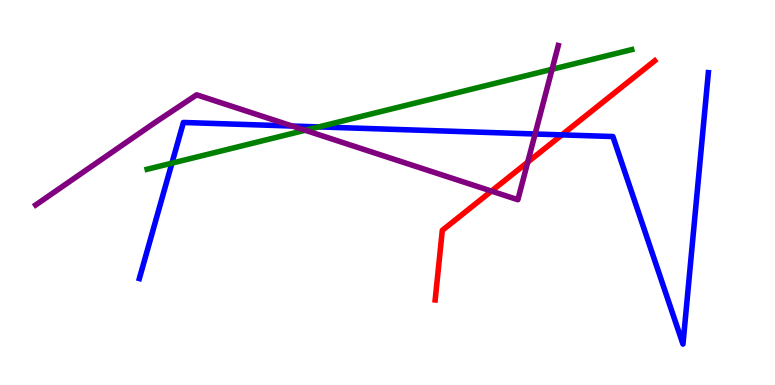[{'lines': ['blue', 'red'], 'intersections': [{'x': 7.25, 'y': 6.5}]}, {'lines': ['green', 'red'], 'intersections': []}, {'lines': ['purple', 'red'], 'intersections': [{'x': 6.34, 'y': 5.04}, {'x': 6.81, 'y': 5.79}]}, {'lines': ['blue', 'green'], 'intersections': [{'x': 2.22, 'y': 5.76}, {'x': 4.11, 'y': 6.7}]}, {'lines': ['blue', 'purple'], 'intersections': [{'x': 3.77, 'y': 6.73}, {'x': 6.9, 'y': 6.52}]}, {'lines': ['green', 'purple'], 'intersections': [{'x': 3.94, 'y': 6.62}, {'x': 7.12, 'y': 8.2}]}]